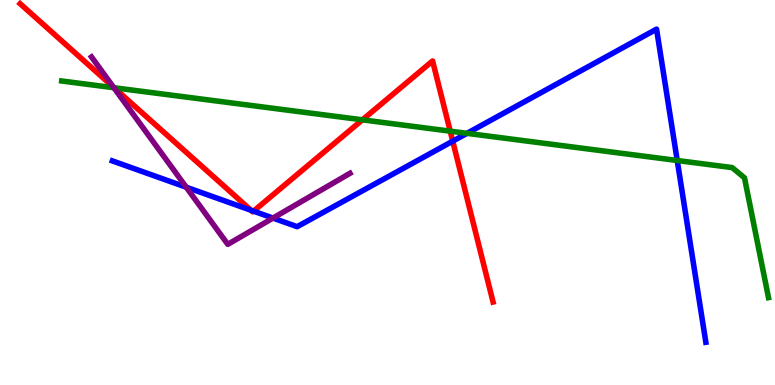[{'lines': ['blue', 'red'], 'intersections': [{'x': 3.24, 'y': 4.54}, {'x': 3.27, 'y': 4.52}, {'x': 5.84, 'y': 6.33}]}, {'lines': ['green', 'red'], 'intersections': [{'x': 1.47, 'y': 7.72}, {'x': 4.68, 'y': 6.89}, {'x': 5.81, 'y': 6.59}]}, {'lines': ['purple', 'red'], 'intersections': [{'x': 1.47, 'y': 7.73}]}, {'lines': ['blue', 'green'], 'intersections': [{'x': 6.03, 'y': 6.54}, {'x': 8.74, 'y': 5.83}]}, {'lines': ['blue', 'purple'], 'intersections': [{'x': 2.4, 'y': 5.14}, {'x': 3.52, 'y': 4.34}]}, {'lines': ['green', 'purple'], 'intersections': [{'x': 1.47, 'y': 7.72}]}]